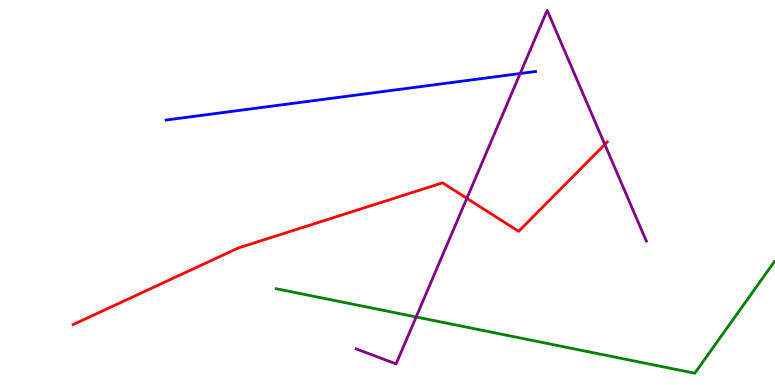[{'lines': ['blue', 'red'], 'intersections': []}, {'lines': ['green', 'red'], 'intersections': []}, {'lines': ['purple', 'red'], 'intersections': [{'x': 6.02, 'y': 4.85}, {'x': 7.8, 'y': 6.25}]}, {'lines': ['blue', 'green'], 'intersections': []}, {'lines': ['blue', 'purple'], 'intersections': [{'x': 6.71, 'y': 8.09}]}, {'lines': ['green', 'purple'], 'intersections': [{'x': 5.37, 'y': 1.77}]}]